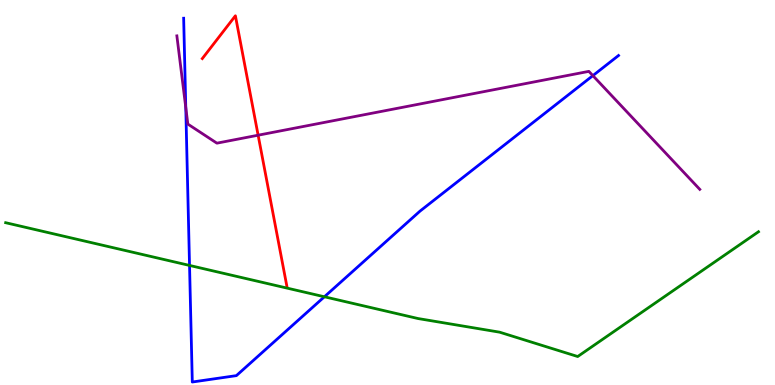[{'lines': ['blue', 'red'], 'intersections': []}, {'lines': ['green', 'red'], 'intersections': []}, {'lines': ['purple', 'red'], 'intersections': [{'x': 3.33, 'y': 6.49}]}, {'lines': ['blue', 'green'], 'intersections': [{'x': 2.45, 'y': 3.11}, {'x': 4.19, 'y': 2.29}]}, {'lines': ['blue', 'purple'], 'intersections': [{'x': 2.4, 'y': 7.21}, {'x': 7.65, 'y': 8.04}]}, {'lines': ['green', 'purple'], 'intersections': []}]